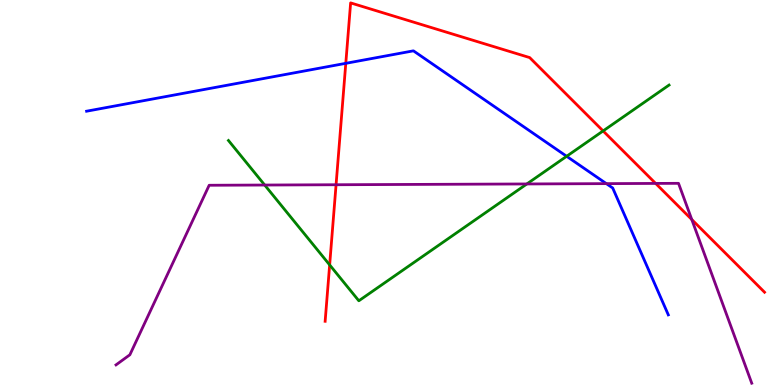[{'lines': ['blue', 'red'], 'intersections': [{'x': 4.46, 'y': 8.36}]}, {'lines': ['green', 'red'], 'intersections': [{'x': 4.25, 'y': 3.12}, {'x': 7.78, 'y': 6.6}]}, {'lines': ['purple', 'red'], 'intersections': [{'x': 4.34, 'y': 5.2}, {'x': 8.46, 'y': 5.24}, {'x': 8.93, 'y': 4.3}]}, {'lines': ['blue', 'green'], 'intersections': [{'x': 7.31, 'y': 5.94}]}, {'lines': ['blue', 'purple'], 'intersections': [{'x': 7.82, 'y': 5.23}]}, {'lines': ['green', 'purple'], 'intersections': [{'x': 3.42, 'y': 5.19}, {'x': 6.8, 'y': 5.22}]}]